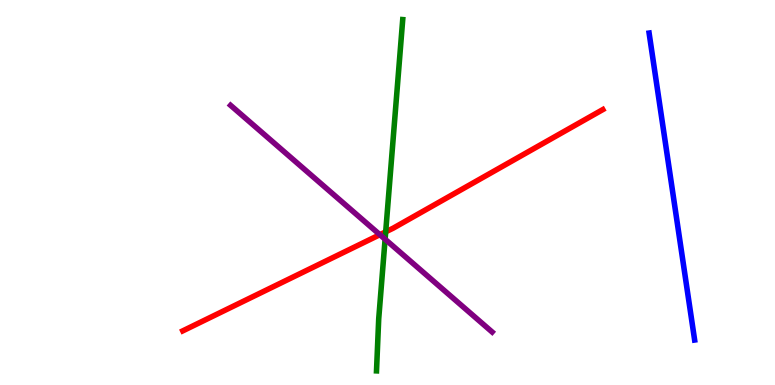[{'lines': ['blue', 'red'], 'intersections': []}, {'lines': ['green', 'red'], 'intersections': [{'x': 4.98, 'y': 3.98}]}, {'lines': ['purple', 'red'], 'intersections': [{'x': 4.9, 'y': 3.9}]}, {'lines': ['blue', 'green'], 'intersections': []}, {'lines': ['blue', 'purple'], 'intersections': []}, {'lines': ['green', 'purple'], 'intersections': [{'x': 4.97, 'y': 3.79}]}]